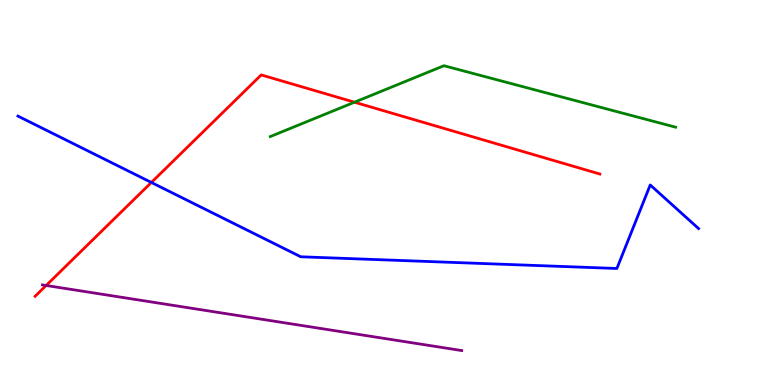[{'lines': ['blue', 'red'], 'intersections': [{'x': 1.95, 'y': 5.26}]}, {'lines': ['green', 'red'], 'intersections': [{'x': 4.57, 'y': 7.35}]}, {'lines': ['purple', 'red'], 'intersections': [{'x': 0.595, 'y': 2.58}]}, {'lines': ['blue', 'green'], 'intersections': []}, {'lines': ['blue', 'purple'], 'intersections': []}, {'lines': ['green', 'purple'], 'intersections': []}]